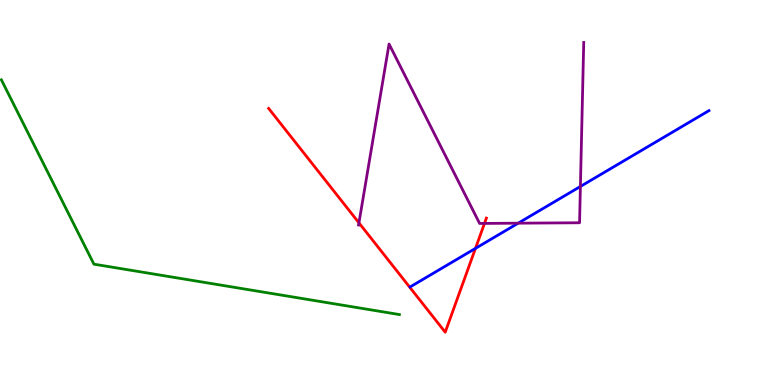[{'lines': ['blue', 'red'], 'intersections': [{'x': 6.14, 'y': 3.55}]}, {'lines': ['green', 'red'], 'intersections': []}, {'lines': ['purple', 'red'], 'intersections': [{'x': 4.63, 'y': 4.21}, {'x': 6.25, 'y': 4.2}]}, {'lines': ['blue', 'green'], 'intersections': []}, {'lines': ['blue', 'purple'], 'intersections': [{'x': 6.69, 'y': 4.2}, {'x': 7.49, 'y': 5.16}]}, {'lines': ['green', 'purple'], 'intersections': []}]